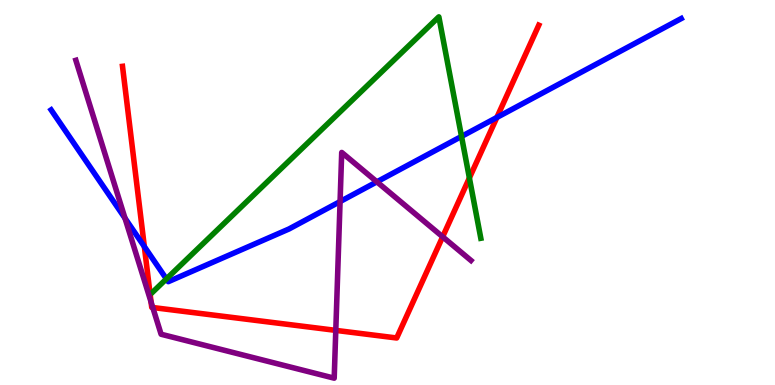[{'lines': ['blue', 'red'], 'intersections': [{'x': 1.86, 'y': 3.6}, {'x': 6.41, 'y': 6.95}]}, {'lines': ['green', 'red'], 'intersections': [{'x': 6.06, 'y': 5.38}]}, {'lines': ['purple', 'red'], 'intersections': [{'x': 1.95, 'y': 2.16}, {'x': 1.97, 'y': 2.01}, {'x': 4.33, 'y': 1.42}, {'x': 5.71, 'y': 3.85}]}, {'lines': ['blue', 'green'], 'intersections': [{'x': 2.15, 'y': 2.76}, {'x': 5.96, 'y': 6.46}]}, {'lines': ['blue', 'purple'], 'intersections': [{'x': 1.61, 'y': 4.33}, {'x': 4.39, 'y': 4.76}, {'x': 4.86, 'y': 5.28}]}, {'lines': ['green', 'purple'], 'intersections': []}]